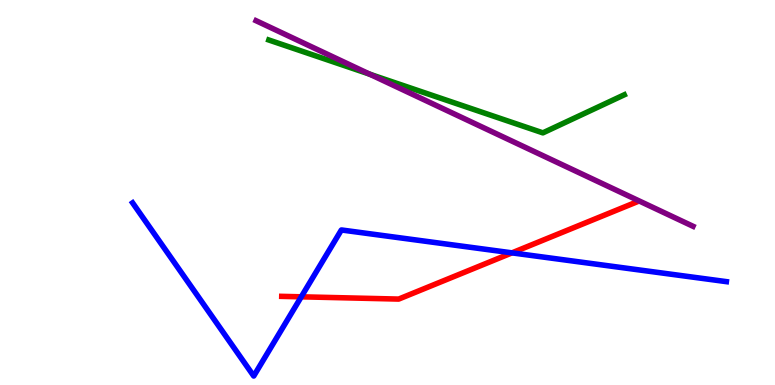[{'lines': ['blue', 'red'], 'intersections': [{'x': 3.89, 'y': 2.29}, {'x': 6.61, 'y': 3.43}]}, {'lines': ['green', 'red'], 'intersections': []}, {'lines': ['purple', 'red'], 'intersections': []}, {'lines': ['blue', 'green'], 'intersections': []}, {'lines': ['blue', 'purple'], 'intersections': []}, {'lines': ['green', 'purple'], 'intersections': [{'x': 4.77, 'y': 8.07}]}]